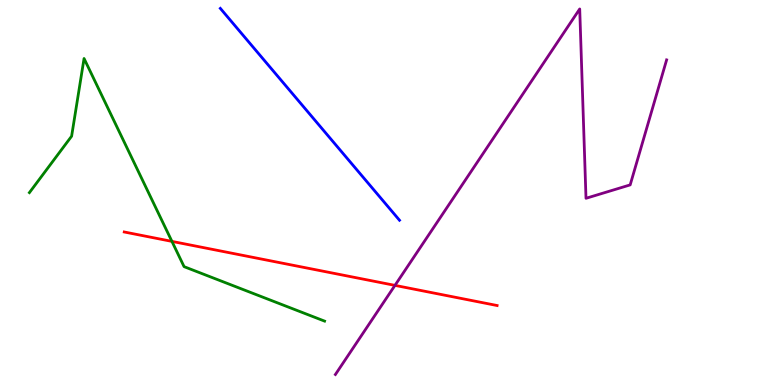[{'lines': ['blue', 'red'], 'intersections': []}, {'lines': ['green', 'red'], 'intersections': [{'x': 2.22, 'y': 3.73}]}, {'lines': ['purple', 'red'], 'intersections': [{'x': 5.1, 'y': 2.59}]}, {'lines': ['blue', 'green'], 'intersections': []}, {'lines': ['blue', 'purple'], 'intersections': []}, {'lines': ['green', 'purple'], 'intersections': []}]